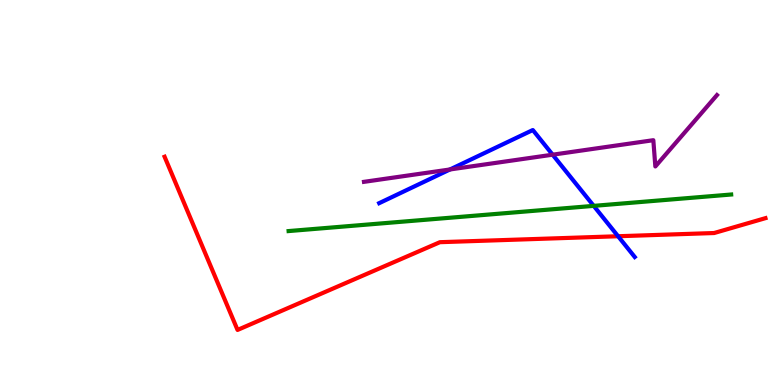[{'lines': ['blue', 'red'], 'intersections': [{'x': 7.98, 'y': 3.86}]}, {'lines': ['green', 'red'], 'intersections': []}, {'lines': ['purple', 'red'], 'intersections': []}, {'lines': ['blue', 'green'], 'intersections': [{'x': 7.66, 'y': 4.65}]}, {'lines': ['blue', 'purple'], 'intersections': [{'x': 5.81, 'y': 5.6}, {'x': 7.13, 'y': 5.98}]}, {'lines': ['green', 'purple'], 'intersections': []}]